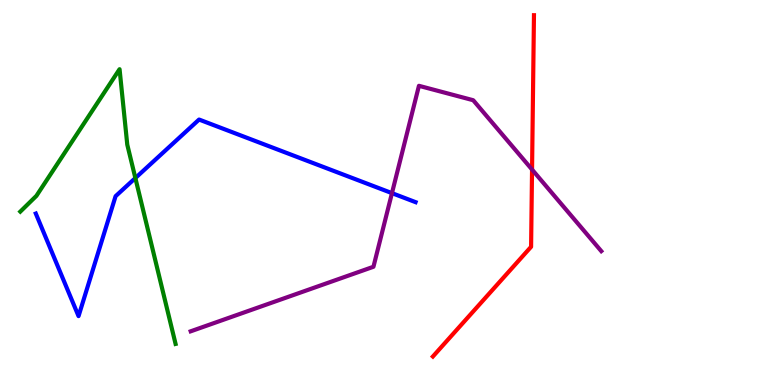[{'lines': ['blue', 'red'], 'intersections': []}, {'lines': ['green', 'red'], 'intersections': []}, {'lines': ['purple', 'red'], 'intersections': [{'x': 6.87, 'y': 5.6}]}, {'lines': ['blue', 'green'], 'intersections': [{'x': 1.75, 'y': 5.38}]}, {'lines': ['blue', 'purple'], 'intersections': [{'x': 5.06, 'y': 4.98}]}, {'lines': ['green', 'purple'], 'intersections': []}]